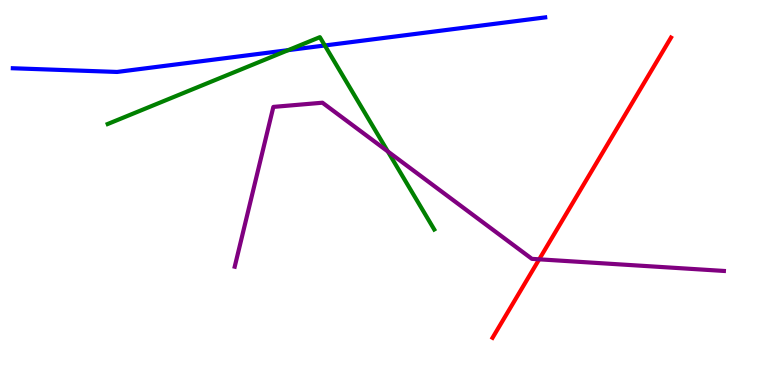[{'lines': ['blue', 'red'], 'intersections': []}, {'lines': ['green', 'red'], 'intersections': []}, {'lines': ['purple', 'red'], 'intersections': [{'x': 6.96, 'y': 3.26}]}, {'lines': ['blue', 'green'], 'intersections': [{'x': 3.72, 'y': 8.7}, {'x': 4.19, 'y': 8.82}]}, {'lines': ['blue', 'purple'], 'intersections': []}, {'lines': ['green', 'purple'], 'intersections': [{'x': 5.0, 'y': 6.07}]}]